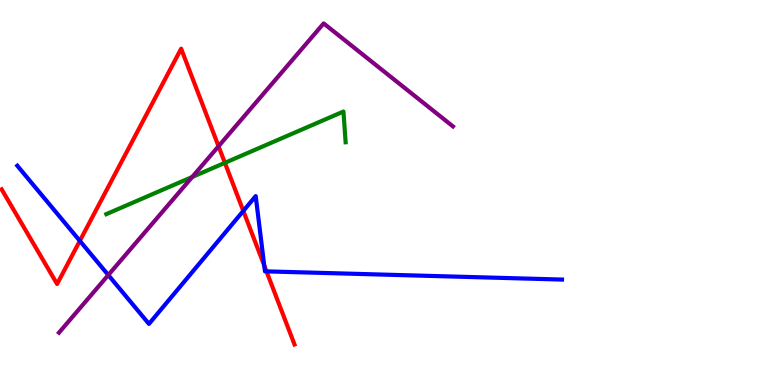[{'lines': ['blue', 'red'], 'intersections': [{'x': 1.03, 'y': 3.74}, {'x': 3.14, 'y': 4.52}, {'x': 3.41, 'y': 3.1}, {'x': 3.44, 'y': 2.95}]}, {'lines': ['green', 'red'], 'intersections': [{'x': 2.9, 'y': 5.77}]}, {'lines': ['purple', 'red'], 'intersections': [{'x': 2.82, 'y': 6.2}]}, {'lines': ['blue', 'green'], 'intersections': []}, {'lines': ['blue', 'purple'], 'intersections': [{'x': 1.4, 'y': 2.86}]}, {'lines': ['green', 'purple'], 'intersections': [{'x': 2.48, 'y': 5.4}]}]